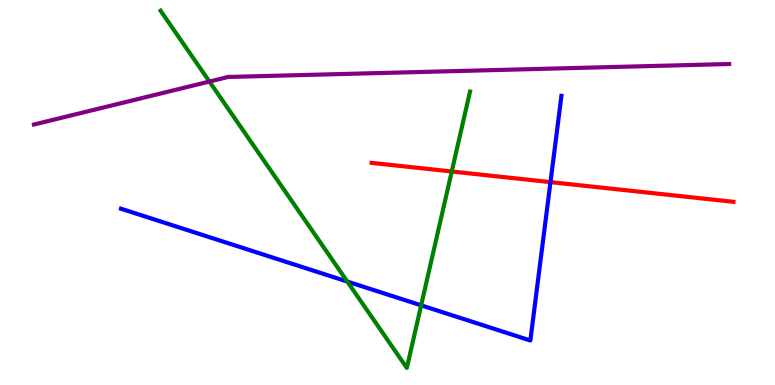[{'lines': ['blue', 'red'], 'intersections': [{'x': 7.1, 'y': 5.27}]}, {'lines': ['green', 'red'], 'intersections': [{'x': 5.83, 'y': 5.55}]}, {'lines': ['purple', 'red'], 'intersections': []}, {'lines': ['blue', 'green'], 'intersections': [{'x': 4.48, 'y': 2.69}, {'x': 5.43, 'y': 2.07}]}, {'lines': ['blue', 'purple'], 'intersections': []}, {'lines': ['green', 'purple'], 'intersections': [{'x': 2.7, 'y': 7.88}]}]